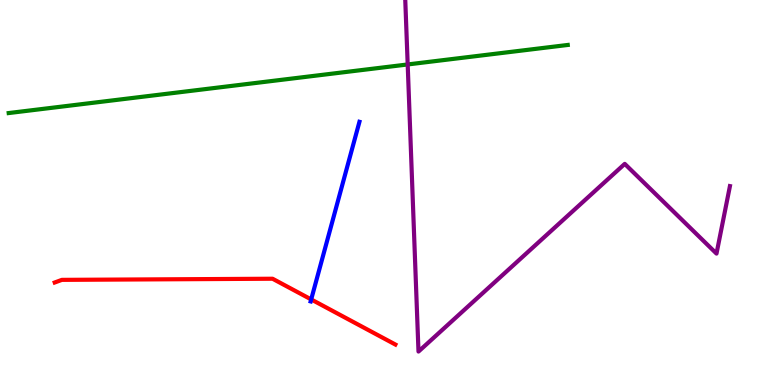[{'lines': ['blue', 'red'], 'intersections': [{'x': 4.02, 'y': 2.22}]}, {'lines': ['green', 'red'], 'intersections': []}, {'lines': ['purple', 'red'], 'intersections': []}, {'lines': ['blue', 'green'], 'intersections': []}, {'lines': ['blue', 'purple'], 'intersections': []}, {'lines': ['green', 'purple'], 'intersections': [{'x': 5.26, 'y': 8.33}]}]